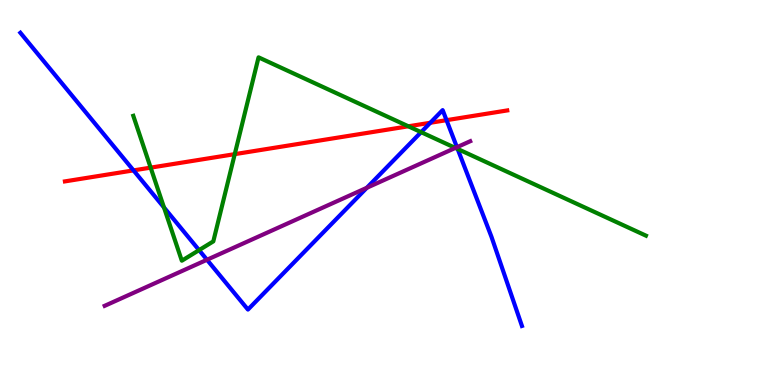[{'lines': ['blue', 'red'], 'intersections': [{'x': 1.72, 'y': 5.57}, {'x': 5.55, 'y': 6.81}, {'x': 5.76, 'y': 6.88}]}, {'lines': ['green', 'red'], 'intersections': [{'x': 1.94, 'y': 5.65}, {'x': 3.03, 'y': 6.0}, {'x': 5.27, 'y': 6.72}]}, {'lines': ['purple', 'red'], 'intersections': []}, {'lines': ['blue', 'green'], 'intersections': [{'x': 2.12, 'y': 4.61}, {'x': 2.57, 'y': 3.5}, {'x': 5.43, 'y': 6.57}, {'x': 5.9, 'y': 6.13}]}, {'lines': ['blue', 'purple'], 'intersections': [{'x': 2.67, 'y': 3.25}, {'x': 4.73, 'y': 5.12}, {'x': 5.9, 'y': 6.18}]}, {'lines': ['green', 'purple'], 'intersections': [{'x': 5.88, 'y': 6.16}]}]